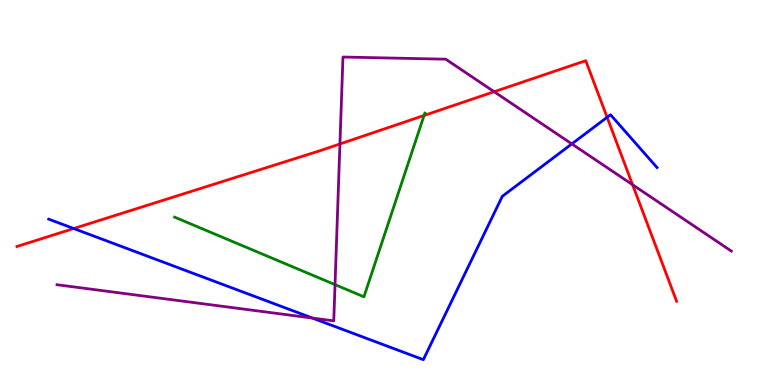[{'lines': ['blue', 'red'], 'intersections': [{'x': 0.951, 'y': 4.06}, {'x': 7.83, 'y': 6.95}]}, {'lines': ['green', 'red'], 'intersections': [{'x': 5.47, 'y': 7.0}]}, {'lines': ['purple', 'red'], 'intersections': [{'x': 4.39, 'y': 6.26}, {'x': 6.38, 'y': 7.62}, {'x': 8.16, 'y': 5.2}]}, {'lines': ['blue', 'green'], 'intersections': []}, {'lines': ['blue', 'purple'], 'intersections': [{'x': 4.03, 'y': 1.74}, {'x': 7.38, 'y': 6.26}]}, {'lines': ['green', 'purple'], 'intersections': [{'x': 4.32, 'y': 2.61}]}]